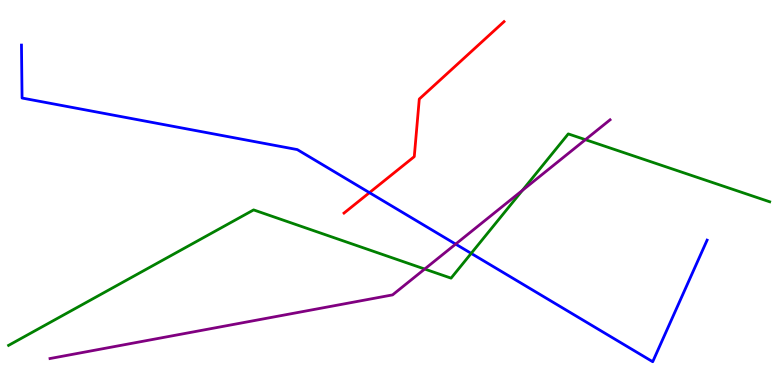[{'lines': ['blue', 'red'], 'intersections': [{'x': 4.77, 'y': 5.0}]}, {'lines': ['green', 'red'], 'intersections': []}, {'lines': ['purple', 'red'], 'intersections': []}, {'lines': ['blue', 'green'], 'intersections': [{'x': 6.08, 'y': 3.42}]}, {'lines': ['blue', 'purple'], 'intersections': [{'x': 5.88, 'y': 3.66}]}, {'lines': ['green', 'purple'], 'intersections': [{'x': 5.48, 'y': 3.01}, {'x': 6.74, 'y': 5.05}, {'x': 7.55, 'y': 6.37}]}]